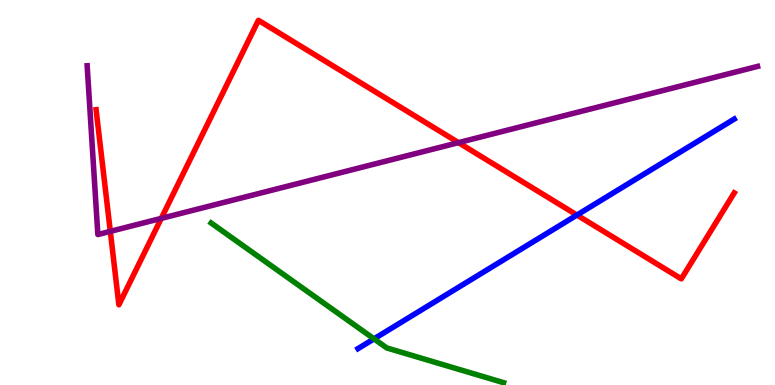[{'lines': ['blue', 'red'], 'intersections': [{'x': 7.44, 'y': 4.41}]}, {'lines': ['green', 'red'], 'intersections': []}, {'lines': ['purple', 'red'], 'intersections': [{'x': 1.42, 'y': 3.99}, {'x': 2.08, 'y': 4.33}, {'x': 5.92, 'y': 6.3}]}, {'lines': ['blue', 'green'], 'intersections': [{'x': 4.83, 'y': 1.2}]}, {'lines': ['blue', 'purple'], 'intersections': []}, {'lines': ['green', 'purple'], 'intersections': []}]